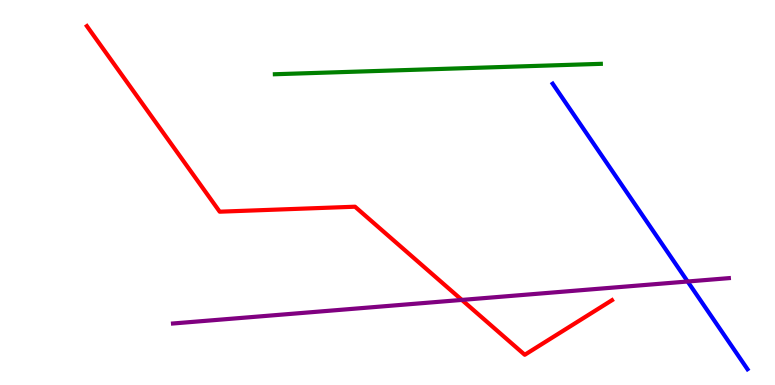[{'lines': ['blue', 'red'], 'intersections': []}, {'lines': ['green', 'red'], 'intersections': []}, {'lines': ['purple', 'red'], 'intersections': [{'x': 5.96, 'y': 2.21}]}, {'lines': ['blue', 'green'], 'intersections': []}, {'lines': ['blue', 'purple'], 'intersections': [{'x': 8.87, 'y': 2.69}]}, {'lines': ['green', 'purple'], 'intersections': []}]